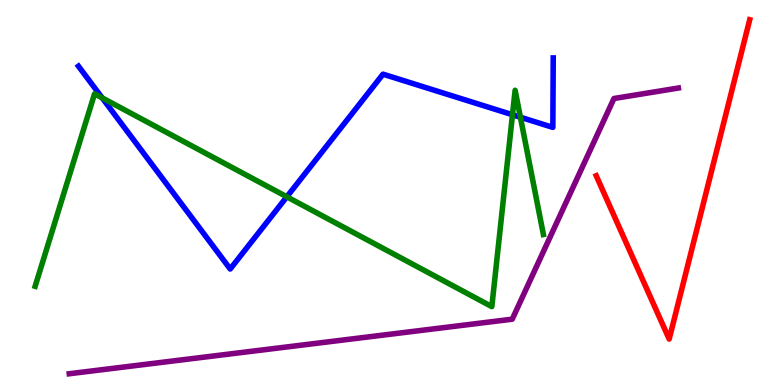[{'lines': ['blue', 'red'], 'intersections': []}, {'lines': ['green', 'red'], 'intersections': []}, {'lines': ['purple', 'red'], 'intersections': []}, {'lines': ['blue', 'green'], 'intersections': [{'x': 1.32, 'y': 7.46}, {'x': 3.7, 'y': 4.89}, {'x': 6.61, 'y': 7.02}, {'x': 6.71, 'y': 6.96}]}, {'lines': ['blue', 'purple'], 'intersections': []}, {'lines': ['green', 'purple'], 'intersections': []}]